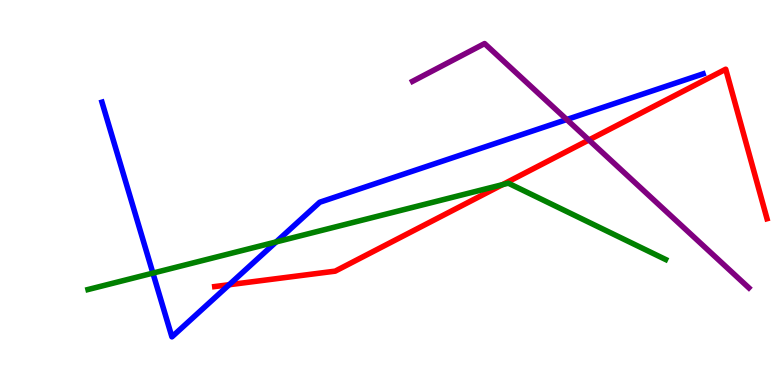[{'lines': ['blue', 'red'], 'intersections': [{'x': 2.96, 'y': 2.6}]}, {'lines': ['green', 'red'], 'intersections': [{'x': 6.48, 'y': 5.2}]}, {'lines': ['purple', 'red'], 'intersections': [{'x': 7.6, 'y': 6.36}]}, {'lines': ['blue', 'green'], 'intersections': [{'x': 1.97, 'y': 2.91}, {'x': 3.56, 'y': 3.72}]}, {'lines': ['blue', 'purple'], 'intersections': [{'x': 7.31, 'y': 6.9}]}, {'lines': ['green', 'purple'], 'intersections': []}]